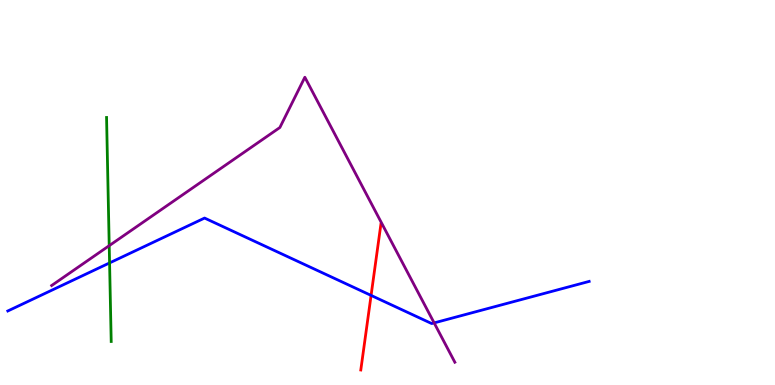[{'lines': ['blue', 'red'], 'intersections': [{'x': 4.79, 'y': 2.33}]}, {'lines': ['green', 'red'], 'intersections': []}, {'lines': ['purple', 'red'], 'intersections': []}, {'lines': ['blue', 'green'], 'intersections': [{'x': 1.41, 'y': 3.17}]}, {'lines': ['blue', 'purple'], 'intersections': [{'x': 5.6, 'y': 1.61}]}, {'lines': ['green', 'purple'], 'intersections': [{'x': 1.41, 'y': 3.62}]}]